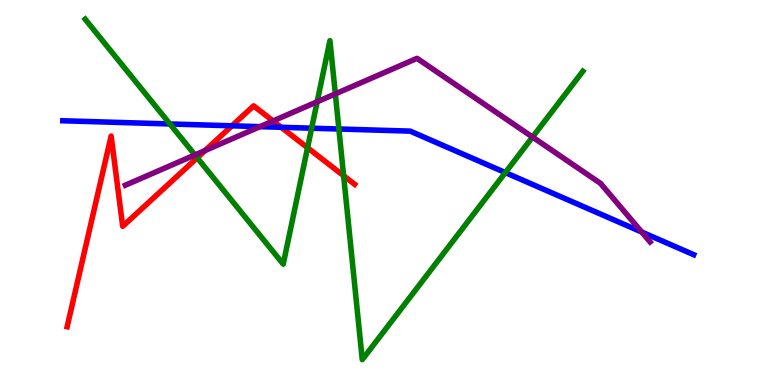[{'lines': ['blue', 'red'], 'intersections': [{'x': 2.99, 'y': 6.73}, {'x': 3.63, 'y': 6.69}]}, {'lines': ['green', 'red'], 'intersections': [{'x': 2.54, 'y': 5.9}, {'x': 3.97, 'y': 6.16}, {'x': 4.43, 'y': 5.44}]}, {'lines': ['purple', 'red'], 'intersections': [{'x': 2.65, 'y': 6.09}, {'x': 3.52, 'y': 6.86}]}, {'lines': ['blue', 'green'], 'intersections': [{'x': 2.19, 'y': 6.78}, {'x': 4.02, 'y': 6.67}, {'x': 4.37, 'y': 6.65}, {'x': 6.52, 'y': 5.52}]}, {'lines': ['blue', 'purple'], 'intersections': [{'x': 3.35, 'y': 6.71}, {'x': 8.28, 'y': 3.97}]}, {'lines': ['green', 'purple'], 'intersections': [{'x': 2.52, 'y': 5.98}, {'x': 4.09, 'y': 7.36}, {'x': 4.33, 'y': 7.56}, {'x': 6.87, 'y': 6.44}]}]